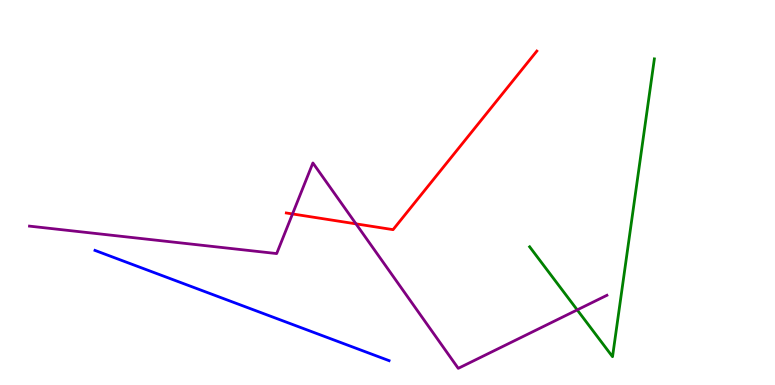[{'lines': ['blue', 'red'], 'intersections': []}, {'lines': ['green', 'red'], 'intersections': []}, {'lines': ['purple', 'red'], 'intersections': [{'x': 3.77, 'y': 4.44}, {'x': 4.59, 'y': 4.19}]}, {'lines': ['blue', 'green'], 'intersections': []}, {'lines': ['blue', 'purple'], 'intersections': []}, {'lines': ['green', 'purple'], 'intersections': [{'x': 7.45, 'y': 1.95}]}]